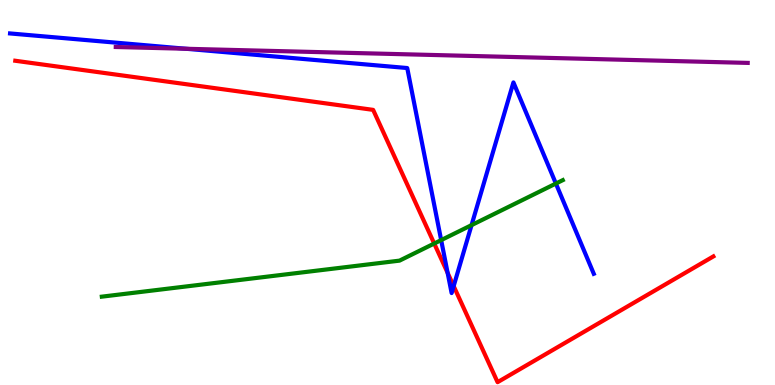[{'lines': ['blue', 'red'], 'intersections': [{'x': 5.78, 'y': 2.91}, {'x': 5.85, 'y': 2.57}]}, {'lines': ['green', 'red'], 'intersections': [{'x': 5.6, 'y': 3.67}]}, {'lines': ['purple', 'red'], 'intersections': []}, {'lines': ['blue', 'green'], 'intersections': [{'x': 5.69, 'y': 3.76}, {'x': 6.08, 'y': 4.15}, {'x': 7.17, 'y': 5.23}]}, {'lines': ['blue', 'purple'], 'intersections': [{'x': 2.4, 'y': 8.73}]}, {'lines': ['green', 'purple'], 'intersections': []}]